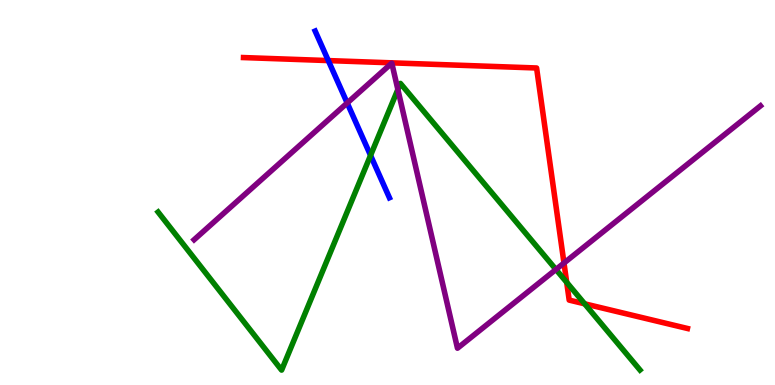[{'lines': ['blue', 'red'], 'intersections': [{'x': 4.24, 'y': 8.43}]}, {'lines': ['green', 'red'], 'intersections': [{'x': 7.31, 'y': 2.67}, {'x': 7.54, 'y': 2.11}]}, {'lines': ['purple', 'red'], 'intersections': [{'x': 7.28, 'y': 3.17}]}, {'lines': ['blue', 'green'], 'intersections': [{'x': 4.78, 'y': 5.96}]}, {'lines': ['blue', 'purple'], 'intersections': [{'x': 4.48, 'y': 7.33}]}, {'lines': ['green', 'purple'], 'intersections': [{'x': 5.13, 'y': 7.68}, {'x': 7.17, 'y': 3.0}]}]